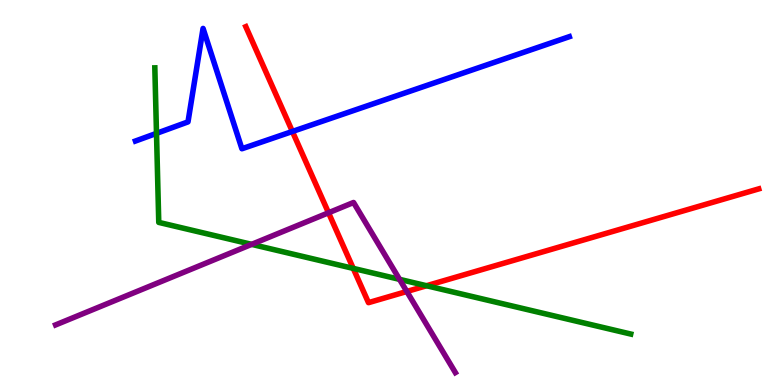[{'lines': ['blue', 'red'], 'intersections': [{'x': 3.77, 'y': 6.58}]}, {'lines': ['green', 'red'], 'intersections': [{'x': 4.56, 'y': 3.03}, {'x': 5.5, 'y': 2.58}]}, {'lines': ['purple', 'red'], 'intersections': [{'x': 4.24, 'y': 4.47}, {'x': 5.25, 'y': 2.43}]}, {'lines': ['blue', 'green'], 'intersections': [{'x': 2.02, 'y': 6.54}]}, {'lines': ['blue', 'purple'], 'intersections': []}, {'lines': ['green', 'purple'], 'intersections': [{'x': 3.25, 'y': 3.65}, {'x': 5.16, 'y': 2.74}]}]